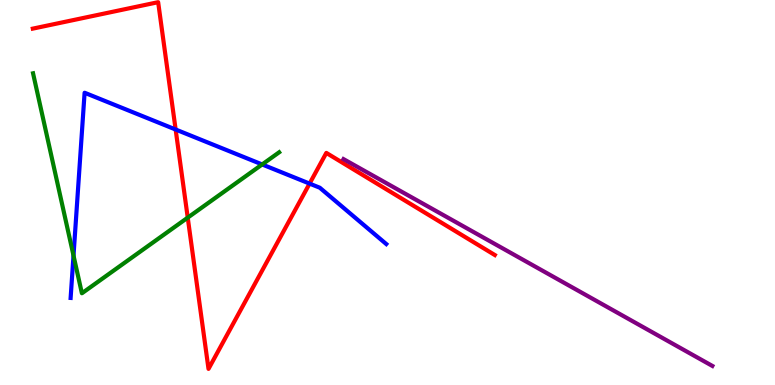[{'lines': ['blue', 'red'], 'intersections': [{'x': 2.27, 'y': 6.64}, {'x': 3.99, 'y': 5.23}]}, {'lines': ['green', 'red'], 'intersections': [{'x': 2.42, 'y': 4.35}]}, {'lines': ['purple', 'red'], 'intersections': []}, {'lines': ['blue', 'green'], 'intersections': [{'x': 0.949, 'y': 3.36}, {'x': 3.38, 'y': 5.73}]}, {'lines': ['blue', 'purple'], 'intersections': []}, {'lines': ['green', 'purple'], 'intersections': []}]